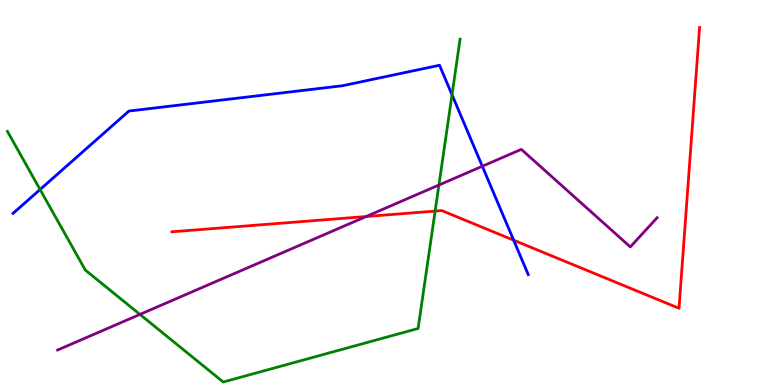[{'lines': ['blue', 'red'], 'intersections': [{'x': 6.63, 'y': 3.76}]}, {'lines': ['green', 'red'], 'intersections': [{'x': 5.61, 'y': 4.52}]}, {'lines': ['purple', 'red'], 'intersections': [{'x': 4.72, 'y': 4.38}]}, {'lines': ['blue', 'green'], 'intersections': [{'x': 0.517, 'y': 5.08}, {'x': 5.83, 'y': 7.54}]}, {'lines': ['blue', 'purple'], 'intersections': [{'x': 6.22, 'y': 5.68}]}, {'lines': ['green', 'purple'], 'intersections': [{'x': 1.81, 'y': 1.83}, {'x': 5.66, 'y': 5.19}]}]